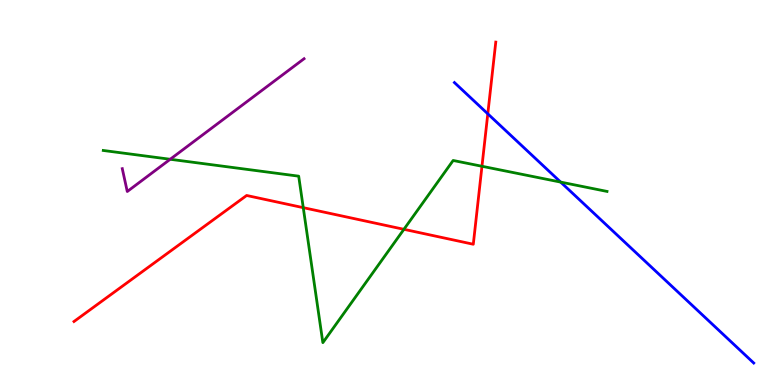[{'lines': ['blue', 'red'], 'intersections': [{'x': 6.29, 'y': 7.04}]}, {'lines': ['green', 'red'], 'intersections': [{'x': 3.91, 'y': 4.61}, {'x': 5.21, 'y': 4.04}, {'x': 6.22, 'y': 5.68}]}, {'lines': ['purple', 'red'], 'intersections': []}, {'lines': ['blue', 'green'], 'intersections': [{'x': 7.23, 'y': 5.27}]}, {'lines': ['blue', 'purple'], 'intersections': []}, {'lines': ['green', 'purple'], 'intersections': [{'x': 2.2, 'y': 5.86}]}]